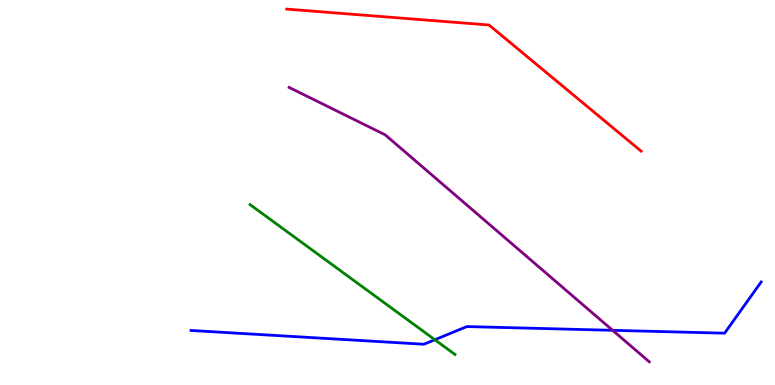[{'lines': ['blue', 'red'], 'intersections': []}, {'lines': ['green', 'red'], 'intersections': []}, {'lines': ['purple', 'red'], 'intersections': []}, {'lines': ['blue', 'green'], 'intersections': [{'x': 5.61, 'y': 1.18}]}, {'lines': ['blue', 'purple'], 'intersections': [{'x': 7.9, 'y': 1.42}]}, {'lines': ['green', 'purple'], 'intersections': []}]